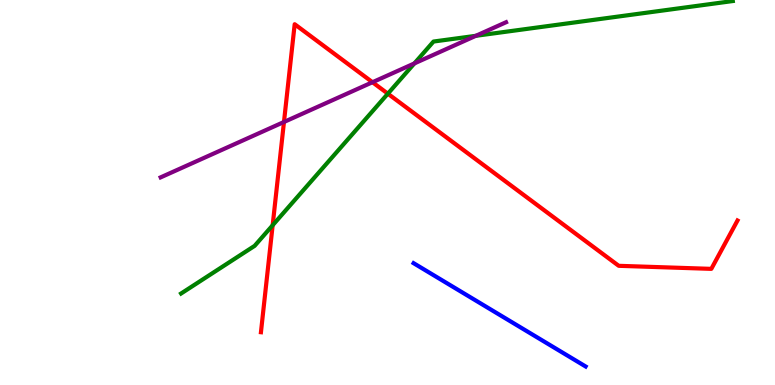[{'lines': ['blue', 'red'], 'intersections': []}, {'lines': ['green', 'red'], 'intersections': [{'x': 3.52, 'y': 4.15}, {'x': 5.0, 'y': 7.57}]}, {'lines': ['purple', 'red'], 'intersections': [{'x': 3.66, 'y': 6.83}, {'x': 4.81, 'y': 7.86}]}, {'lines': ['blue', 'green'], 'intersections': []}, {'lines': ['blue', 'purple'], 'intersections': []}, {'lines': ['green', 'purple'], 'intersections': [{'x': 5.35, 'y': 8.35}, {'x': 6.14, 'y': 9.07}]}]